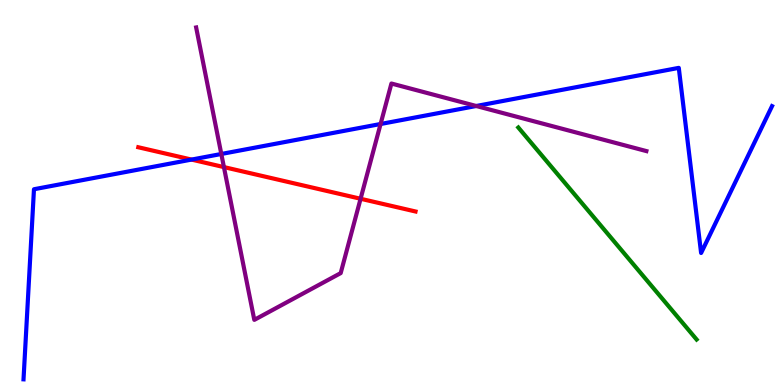[{'lines': ['blue', 'red'], 'intersections': [{'x': 2.47, 'y': 5.85}]}, {'lines': ['green', 'red'], 'intersections': []}, {'lines': ['purple', 'red'], 'intersections': [{'x': 2.89, 'y': 5.66}, {'x': 4.65, 'y': 4.84}]}, {'lines': ['blue', 'green'], 'intersections': []}, {'lines': ['blue', 'purple'], 'intersections': [{'x': 2.86, 'y': 6.0}, {'x': 4.91, 'y': 6.78}, {'x': 6.14, 'y': 7.25}]}, {'lines': ['green', 'purple'], 'intersections': []}]